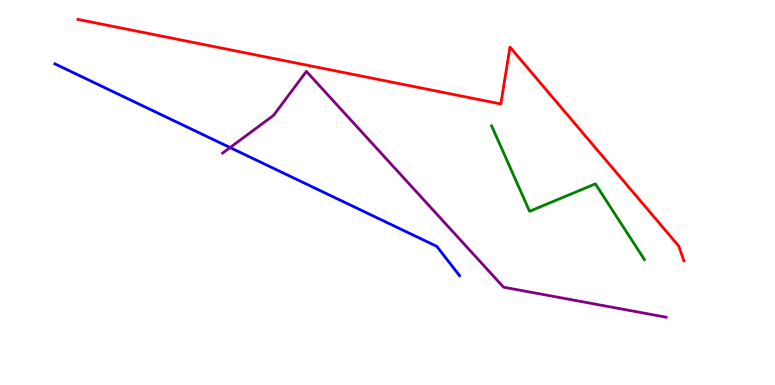[{'lines': ['blue', 'red'], 'intersections': []}, {'lines': ['green', 'red'], 'intersections': []}, {'lines': ['purple', 'red'], 'intersections': []}, {'lines': ['blue', 'green'], 'intersections': []}, {'lines': ['blue', 'purple'], 'intersections': [{'x': 2.97, 'y': 6.17}]}, {'lines': ['green', 'purple'], 'intersections': []}]